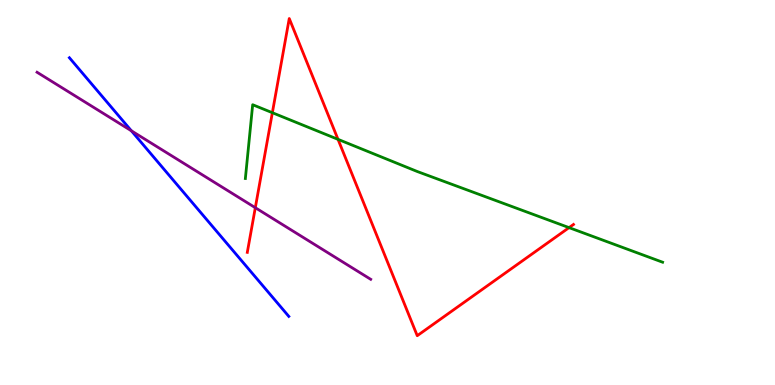[{'lines': ['blue', 'red'], 'intersections': []}, {'lines': ['green', 'red'], 'intersections': [{'x': 3.51, 'y': 7.07}, {'x': 4.36, 'y': 6.38}, {'x': 7.34, 'y': 4.09}]}, {'lines': ['purple', 'red'], 'intersections': [{'x': 3.29, 'y': 4.61}]}, {'lines': ['blue', 'green'], 'intersections': []}, {'lines': ['blue', 'purple'], 'intersections': [{'x': 1.69, 'y': 6.6}]}, {'lines': ['green', 'purple'], 'intersections': []}]